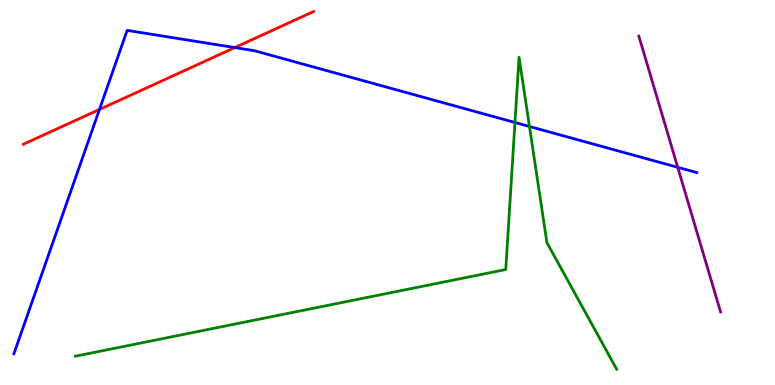[{'lines': ['blue', 'red'], 'intersections': [{'x': 1.28, 'y': 7.16}, {'x': 3.03, 'y': 8.76}]}, {'lines': ['green', 'red'], 'intersections': []}, {'lines': ['purple', 'red'], 'intersections': []}, {'lines': ['blue', 'green'], 'intersections': [{'x': 6.64, 'y': 6.82}, {'x': 6.83, 'y': 6.71}]}, {'lines': ['blue', 'purple'], 'intersections': [{'x': 8.74, 'y': 5.65}]}, {'lines': ['green', 'purple'], 'intersections': []}]